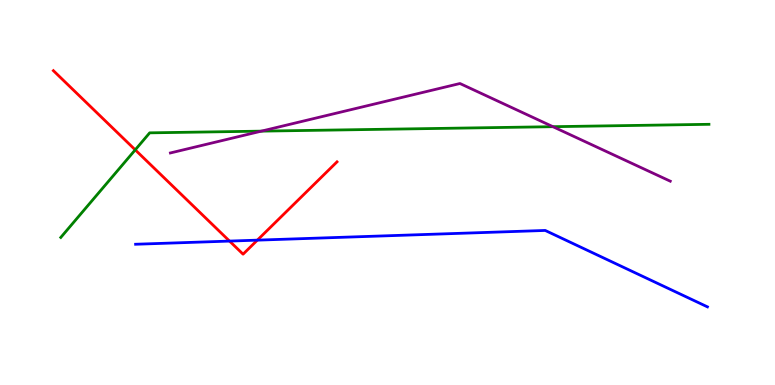[{'lines': ['blue', 'red'], 'intersections': [{'x': 2.96, 'y': 3.74}, {'x': 3.32, 'y': 3.76}]}, {'lines': ['green', 'red'], 'intersections': [{'x': 1.74, 'y': 6.11}]}, {'lines': ['purple', 'red'], 'intersections': []}, {'lines': ['blue', 'green'], 'intersections': []}, {'lines': ['blue', 'purple'], 'intersections': []}, {'lines': ['green', 'purple'], 'intersections': [{'x': 3.37, 'y': 6.59}, {'x': 7.13, 'y': 6.71}]}]